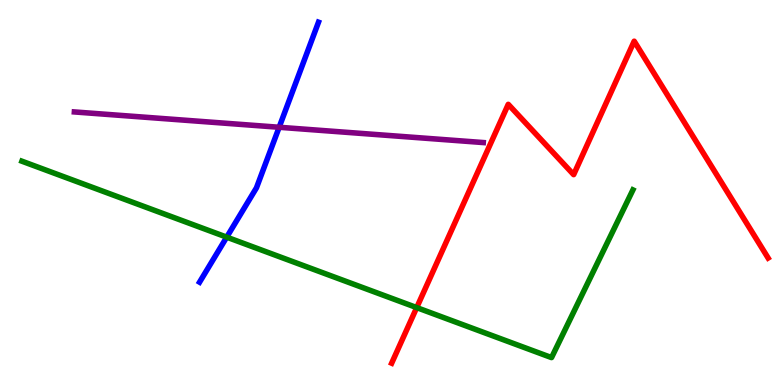[{'lines': ['blue', 'red'], 'intersections': []}, {'lines': ['green', 'red'], 'intersections': [{'x': 5.38, 'y': 2.01}]}, {'lines': ['purple', 'red'], 'intersections': []}, {'lines': ['blue', 'green'], 'intersections': [{'x': 2.93, 'y': 3.84}]}, {'lines': ['blue', 'purple'], 'intersections': [{'x': 3.6, 'y': 6.69}]}, {'lines': ['green', 'purple'], 'intersections': []}]